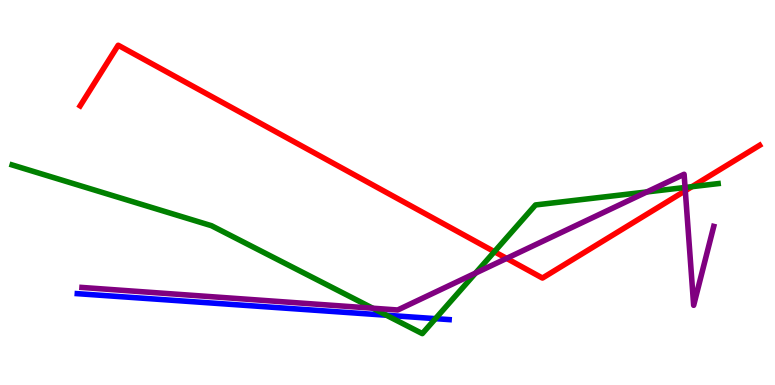[{'lines': ['blue', 'red'], 'intersections': []}, {'lines': ['green', 'red'], 'intersections': [{'x': 6.38, 'y': 3.46}, {'x': 8.93, 'y': 5.15}]}, {'lines': ['purple', 'red'], 'intersections': [{'x': 6.54, 'y': 3.29}, {'x': 8.84, 'y': 5.05}]}, {'lines': ['blue', 'green'], 'intersections': [{'x': 4.99, 'y': 1.81}, {'x': 5.62, 'y': 1.72}]}, {'lines': ['blue', 'purple'], 'intersections': []}, {'lines': ['green', 'purple'], 'intersections': [{'x': 4.81, 'y': 1.99}, {'x': 6.14, 'y': 2.91}, {'x': 8.35, 'y': 5.01}, {'x': 8.84, 'y': 5.13}]}]